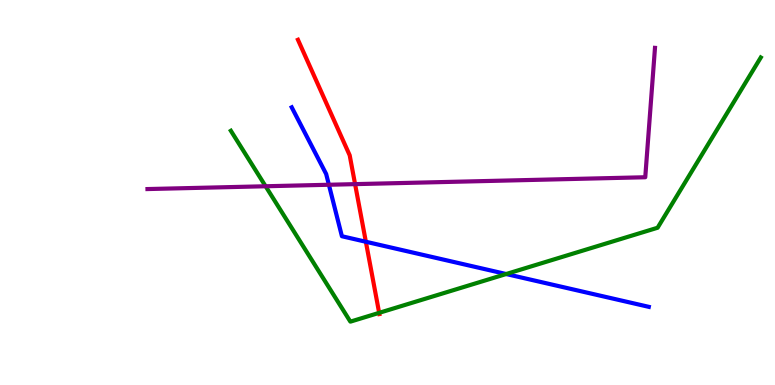[{'lines': ['blue', 'red'], 'intersections': [{'x': 4.72, 'y': 3.72}]}, {'lines': ['green', 'red'], 'intersections': [{'x': 4.89, 'y': 1.87}]}, {'lines': ['purple', 'red'], 'intersections': [{'x': 4.58, 'y': 5.22}]}, {'lines': ['blue', 'green'], 'intersections': [{'x': 6.53, 'y': 2.88}]}, {'lines': ['blue', 'purple'], 'intersections': [{'x': 4.24, 'y': 5.2}]}, {'lines': ['green', 'purple'], 'intersections': [{'x': 3.43, 'y': 5.16}]}]